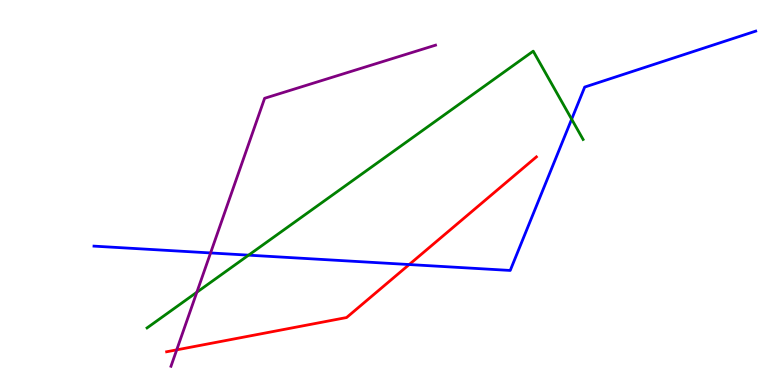[{'lines': ['blue', 'red'], 'intersections': [{'x': 5.28, 'y': 3.13}]}, {'lines': ['green', 'red'], 'intersections': []}, {'lines': ['purple', 'red'], 'intersections': [{'x': 2.28, 'y': 0.913}]}, {'lines': ['blue', 'green'], 'intersections': [{'x': 3.21, 'y': 3.37}, {'x': 7.38, 'y': 6.9}]}, {'lines': ['blue', 'purple'], 'intersections': [{'x': 2.72, 'y': 3.43}]}, {'lines': ['green', 'purple'], 'intersections': [{'x': 2.54, 'y': 2.41}]}]